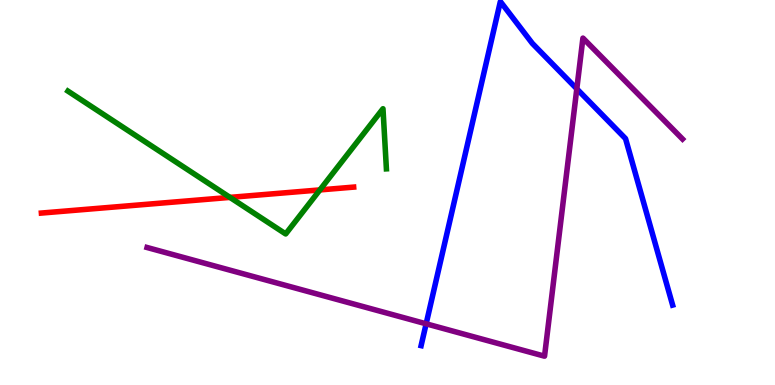[{'lines': ['blue', 'red'], 'intersections': []}, {'lines': ['green', 'red'], 'intersections': [{'x': 2.97, 'y': 4.87}, {'x': 4.13, 'y': 5.07}]}, {'lines': ['purple', 'red'], 'intersections': []}, {'lines': ['blue', 'green'], 'intersections': []}, {'lines': ['blue', 'purple'], 'intersections': [{'x': 5.5, 'y': 1.59}, {'x': 7.44, 'y': 7.69}]}, {'lines': ['green', 'purple'], 'intersections': []}]